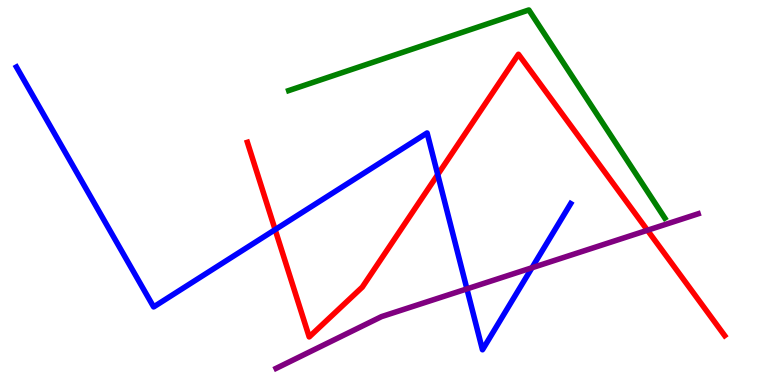[{'lines': ['blue', 'red'], 'intersections': [{'x': 3.55, 'y': 4.04}, {'x': 5.65, 'y': 5.46}]}, {'lines': ['green', 'red'], 'intersections': []}, {'lines': ['purple', 'red'], 'intersections': [{'x': 8.35, 'y': 4.02}]}, {'lines': ['blue', 'green'], 'intersections': []}, {'lines': ['blue', 'purple'], 'intersections': [{'x': 6.02, 'y': 2.5}, {'x': 6.86, 'y': 3.05}]}, {'lines': ['green', 'purple'], 'intersections': []}]